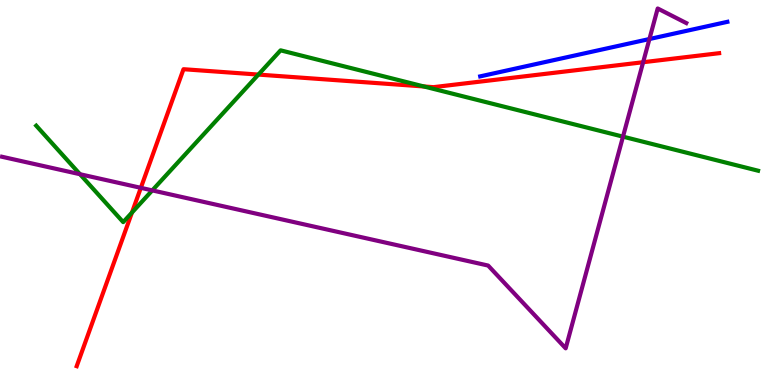[{'lines': ['blue', 'red'], 'intersections': []}, {'lines': ['green', 'red'], 'intersections': [{'x': 1.7, 'y': 4.48}, {'x': 3.33, 'y': 8.06}, {'x': 5.47, 'y': 7.75}]}, {'lines': ['purple', 'red'], 'intersections': [{'x': 1.82, 'y': 5.12}, {'x': 8.3, 'y': 8.38}]}, {'lines': ['blue', 'green'], 'intersections': []}, {'lines': ['blue', 'purple'], 'intersections': [{'x': 8.38, 'y': 8.99}]}, {'lines': ['green', 'purple'], 'intersections': [{'x': 1.03, 'y': 5.47}, {'x': 1.96, 'y': 5.05}, {'x': 8.04, 'y': 6.45}]}]